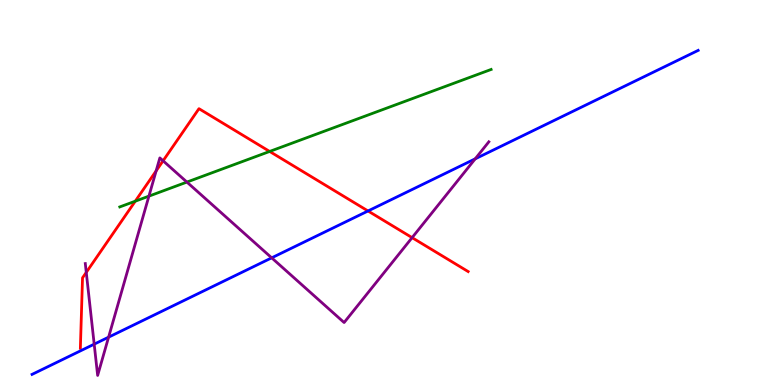[{'lines': ['blue', 'red'], 'intersections': [{'x': 4.75, 'y': 4.52}]}, {'lines': ['green', 'red'], 'intersections': [{'x': 1.75, 'y': 4.77}, {'x': 3.48, 'y': 6.07}]}, {'lines': ['purple', 'red'], 'intersections': [{'x': 1.11, 'y': 2.93}, {'x': 2.01, 'y': 5.56}, {'x': 2.1, 'y': 5.82}, {'x': 5.32, 'y': 3.83}]}, {'lines': ['blue', 'green'], 'intersections': []}, {'lines': ['blue', 'purple'], 'intersections': [{'x': 1.22, 'y': 1.06}, {'x': 1.4, 'y': 1.24}, {'x': 3.51, 'y': 3.3}, {'x': 6.13, 'y': 5.87}]}, {'lines': ['green', 'purple'], 'intersections': [{'x': 1.92, 'y': 4.91}, {'x': 2.41, 'y': 5.27}]}]